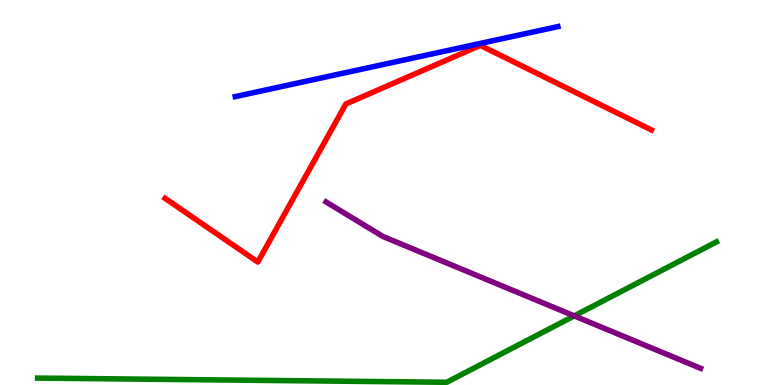[{'lines': ['blue', 'red'], 'intersections': []}, {'lines': ['green', 'red'], 'intersections': []}, {'lines': ['purple', 'red'], 'intersections': []}, {'lines': ['blue', 'green'], 'intersections': []}, {'lines': ['blue', 'purple'], 'intersections': []}, {'lines': ['green', 'purple'], 'intersections': [{'x': 7.41, 'y': 1.8}]}]